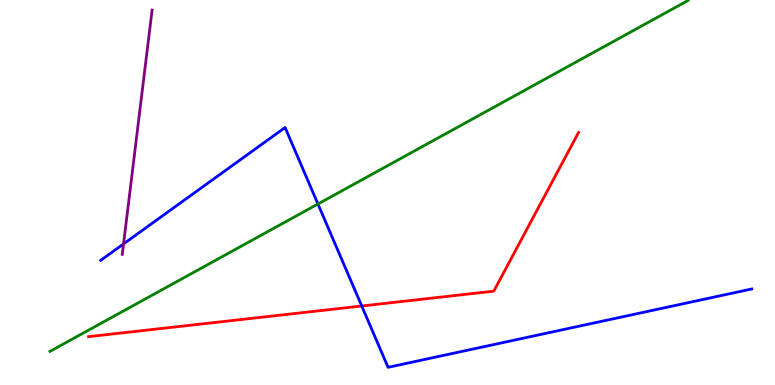[{'lines': ['blue', 'red'], 'intersections': [{'x': 4.67, 'y': 2.05}]}, {'lines': ['green', 'red'], 'intersections': []}, {'lines': ['purple', 'red'], 'intersections': []}, {'lines': ['blue', 'green'], 'intersections': [{'x': 4.1, 'y': 4.7}]}, {'lines': ['blue', 'purple'], 'intersections': [{'x': 1.59, 'y': 3.66}]}, {'lines': ['green', 'purple'], 'intersections': []}]